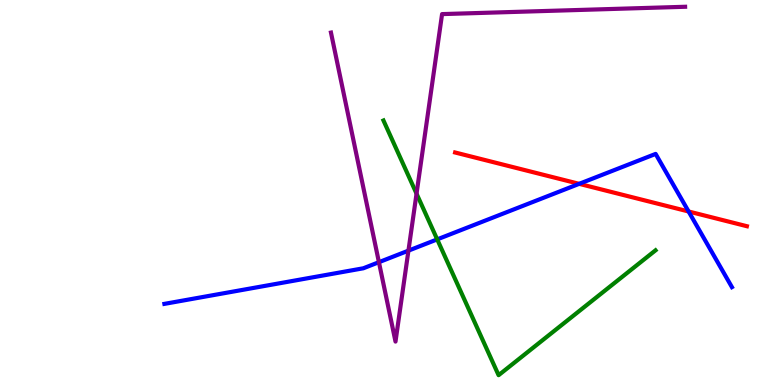[{'lines': ['blue', 'red'], 'intersections': [{'x': 7.47, 'y': 5.23}, {'x': 8.89, 'y': 4.51}]}, {'lines': ['green', 'red'], 'intersections': []}, {'lines': ['purple', 'red'], 'intersections': []}, {'lines': ['blue', 'green'], 'intersections': [{'x': 5.64, 'y': 3.78}]}, {'lines': ['blue', 'purple'], 'intersections': [{'x': 4.89, 'y': 3.19}, {'x': 5.27, 'y': 3.49}]}, {'lines': ['green', 'purple'], 'intersections': [{'x': 5.37, 'y': 4.97}]}]